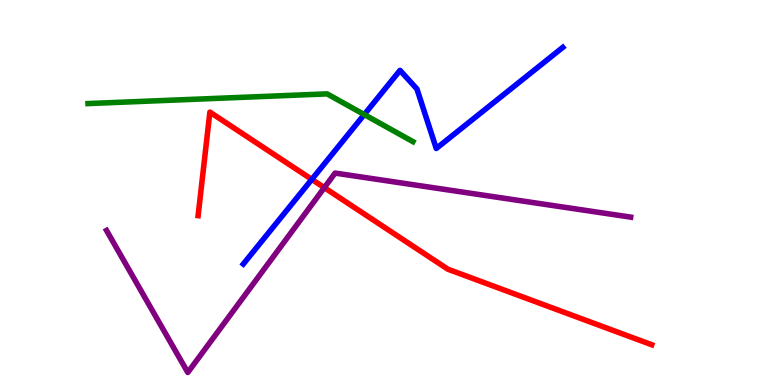[{'lines': ['blue', 'red'], 'intersections': [{'x': 4.02, 'y': 5.34}]}, {'lines': ['green', 'red'], 'intersections': []}, {'lines': ['purple', 'red'], 'intersections': [{'x': 4.18, 'y': 5.13}]}, {'lines': ['blue', 'green'], 'intersections': [{'x': 4.7, 'y': 7.02}]}, {'lines': ['blue', 'purple'], 'intersections': []}, {'lines': ['green', 'purple'], 'intersections': []}]